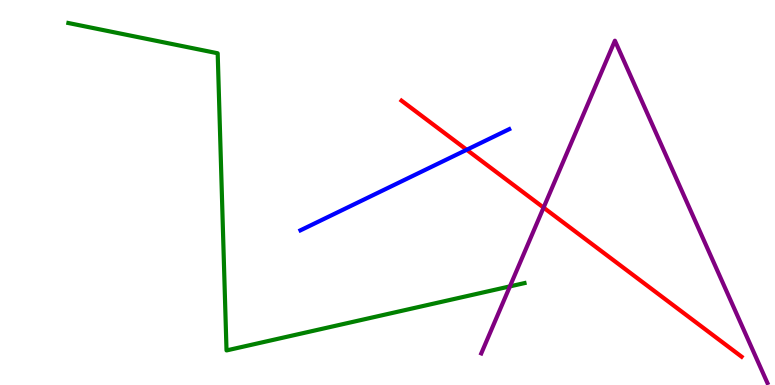[{'lines': ['blue', 'red'], 'intersections': [{'x': 6.02, 'y': 6.11}]}, {'lines': ['green', 'red'], 'intersections': []}, {'lines': ['purple', 'red'], 'intersections': [{'x': 7.01, 'y': 4.61}]}, {'lines': ['blue', 'green'], 'intersections': []}, {'lines': ['blue', 'purple'], 'intersections': []}, {'lines': ['green', 'purple'], 'intersections': [{'x': 6.58, 'y': 2.56}]}]